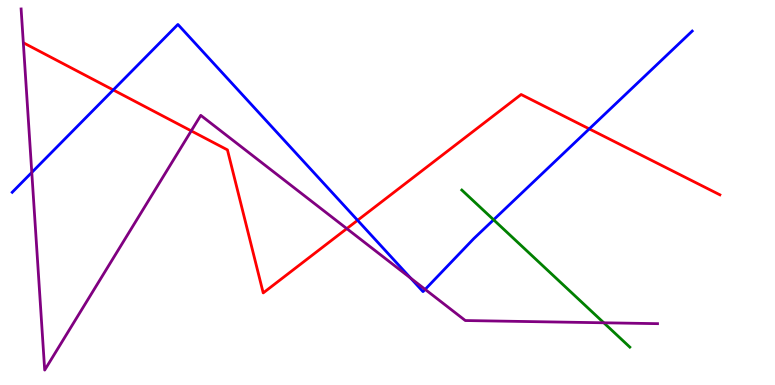[{'lines': ['blue', 'red'], 'intersections': [{'x': 1.46, 'y': 7.66}, {'x': 4.61, 'y': 4.28}, {'x': 7.6, 'y': 6.65}]}, {'lines': ['green', 'red'], 'intersections': []}, {'lines': ['purple', 'red'], 'intersections': [{'x': 2.47, 'y': 6.6}, {'x': 4.47, 'y': 4.06}]}, {'lines': ['blue', 'green'], 'intersections': [{'x': 6.37, 'y': 4.29}]}, {'lines': ['blue', 'purple'], 'intersections': [{'x': 0.41, 'y': 5.52}, {'x': 5.3, 'y': 2.78}, {'x': 5.49, 'y': 2.48}]}, {'lines': ['green', 'purple'], 'intersections': [{'x': 7.79, 'y': 1.62}]}]